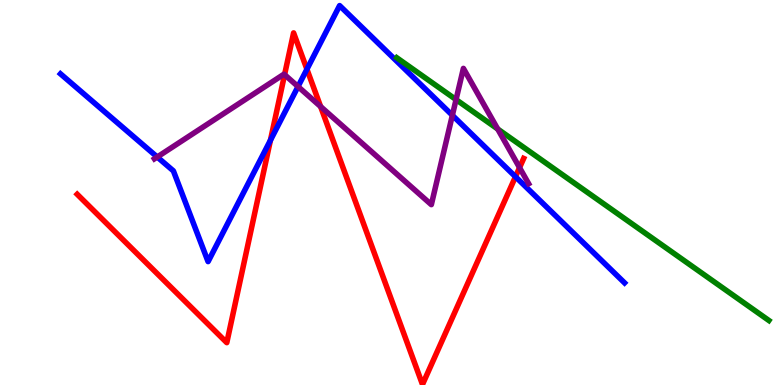[{'lines': ['blue', 'red'], 'intersections': [{'x': 3.49, 'y': 6.36}, {'x': 3.96, 'y': 8.2}, {'x': 6.65, 'y': 5.41}]}, {'lines': ['green', 'red'], 'intersections': []}, {'lines': ['purple', 'red'], 'intersections': [{'x': 3.67, 'y': 8.06}, {'x': 4.14, 'y': 7.23}, {'x': 6.7, 'y': 5.65}]}, {'lines': ['blue', 'green'], 'intersections': []}, {'lines': ['blue', 'purple'], 'intersections': [{'x': 2.03, 'y': 5.92}, {'x': 3.85, 'y': 7.75}, {'x': 5.84, 'y': 7.01}]}, {'lines': ['green', 'purple'], 'intersections': [{'x': 5.88, 'y': 7.41}, {'x': 6.42, 'y': 6.65}]}]